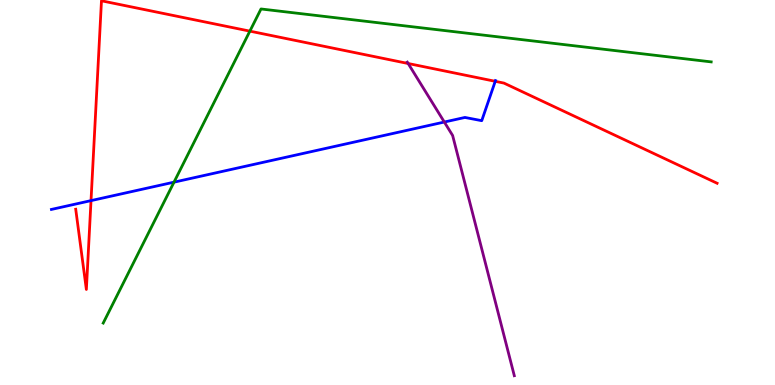[{'lines': ['blue', 'red'], 'intersections': [{'x': 1.17, 'y': 4.79}, {'x': 6.39, 'y': 7.89}]}, {'lines': ['green', 'red'], 'intersections': [{'x': 3.22, 'y': 9.19}]}, {'lines': ['purple', 'red'], 'intersections': [{'x': 5.27, 'y': 8.35}]}, {'lines': ['blue', 'green'], 'intersections': [{'x': 2.25, 'y': 5.27}]}, {'lines': ['blue', 'purple'], 'intersections': [{'x': 5.73, 'y': 6.83}]}, {'lines': ['green', 'purple'], 'intersections': []}]